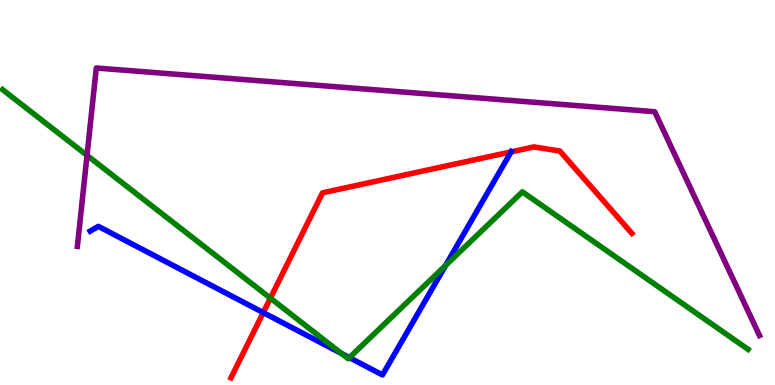[{'lines': ['blue', 'red'], 'intersections': [{'x': 3.4, 'y': 1.88}, {'x': 6.59, 'y': 6.05}]}, {'lines': ['green', 'red'], 'intersections': [{'x': 3.49, 'y': 2.26}]}, {'lines': ['purple', 'red'], 'intersections': []}, {'lines': ['blue', 'green'], 'intersections': [{'x': 4.41, 'y': 0.82}, {'x': 4.51, 'y': 0.711}, {'x': 5.75, 'y': 3.1}]}, {'lines': ['blue', 'purple'], 'intersections': []}, {'lines': ['green', 'purple'], 'intersections': [{'x': 1.12, 'y': 5.96}]}]